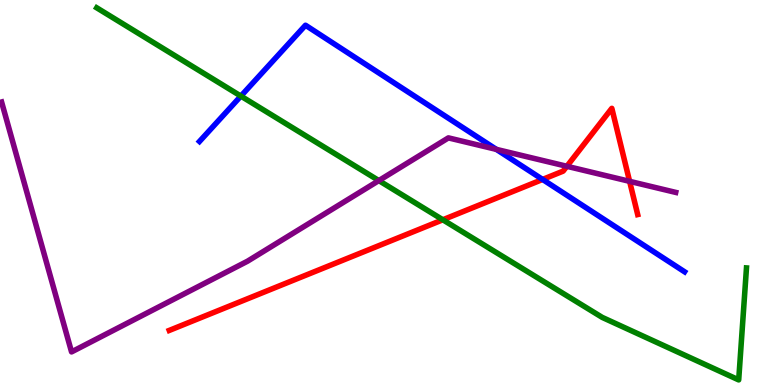[{'lines': ['blue', 'red'], 'intersections': [{'x': 7.0, 'y': 5.34}]}, {'lines': ['green', 'red'], 'intersections': [{'x': 5.71, 'y': 4.29}]}, {'lines': ['purple', 'red'], 'intersections': [{'x': 7.31, 'y': 5.68}, {'x': 8.12, 'y': 5.29}]}, {'lines': ['blue', 'green'], 'intersections': [{'x': 3.11, 'y': 7.5}]}, {'lines': ['blue', 'purple'], 'intersections': [{'x': 6.4, 'y': 6.12}]}, {'lines': ['green', 'purple'], 'intersections': [{'x': 4.89, 'y': 5.31}]}]